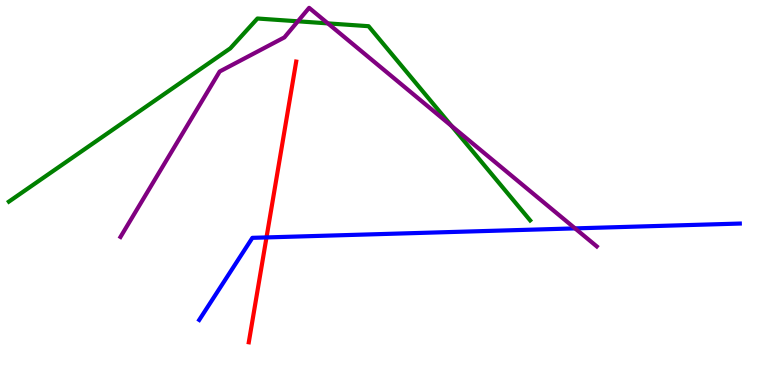[{'lines': ['blue', 'red'], 'intersections': [{'x': 3.44, 'y': 3.83}]}, {'lines': ['green', 'red'], 'intersections': []}, {'lines': ['purple', 'red'], 'intersections': []}, {'lines': ['blue', 'green'], 'intersections': []}, {'lines': ['blue', 'purple'], 'intersections': [{'x': 7.42, 'y': 4.07}]}, {'lines': ['green', 'purple'], 'intersections': [{'x': 3.84, 'y': 9.45}, {'x': 4.23, 'y': 9.39}, {'x': 5.83, 'y': 6.73}]}]